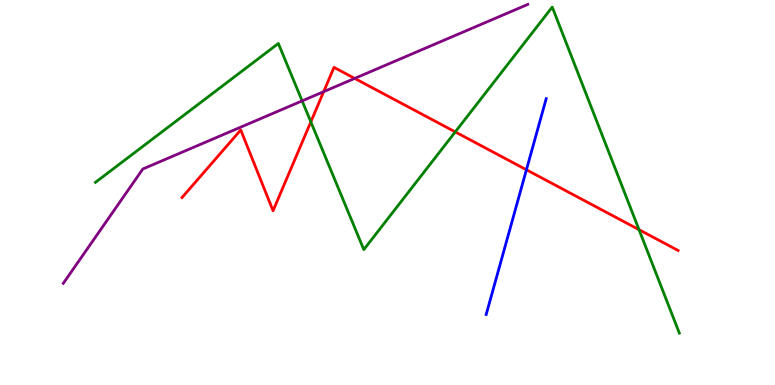[{'lines': ['blue', 'red'], 'intersections': [{'x': 6.79, 'y': 5.59}]}, {'lines': ['green', 'red'], 'intersections': [{'x': 4.01, 'y': 6.83}, {'x': 5.87, 'y': 6.57}, {'x': 8.25, 'y': 4.03}]}, {'lines': ['purple', 'red'], 'intersections': [{'x': 4.18, 'y': 7.62}, {'x': 4.58, 'y': 7.96}]}, {'lines': ['blue', 'green'], 'intersections': []}, {'lines': ['blue', 'purple'], 'intersections': []}, {'lines': ['green', 'purple'], 'intersections': [{'x': 3.9, 'y': 7.38}]}]